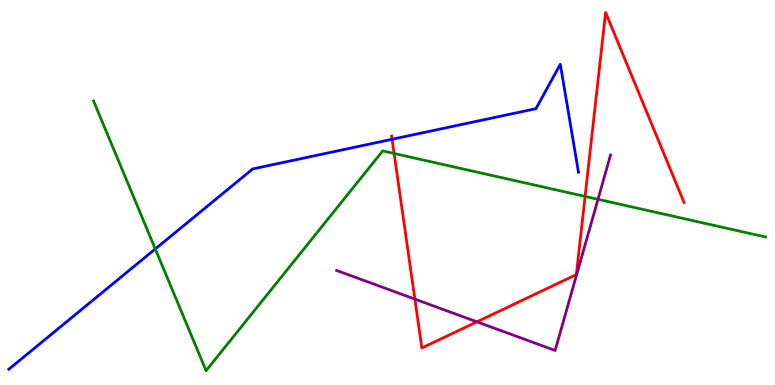[{'lines': ['blue', 'red'], 'intersections': [{'x': 5.06, 'y': 6.38}]}, {'lines': ['green', 'red'], 'intersections': [{'x': 5.09, 'y': 6.01}, {'x': 7.55, 'y': 4.9}]}, {'lines': ['purple', 'red'], 'intersections': [{'x': 5.35, 'y': 2.23}, {'x': 6.15, 'y': 1.64}]}, {'lines': ['blue', 'green'], 'intersections': [{'x': 2.0, 'y': 3.53}]}, {'lines': ['blue', 'purple'], 'intersections': []}, {'lines': ['green', 'purple'], 'intersections': [{'x': 7.72, 'y': 4.82}]}]